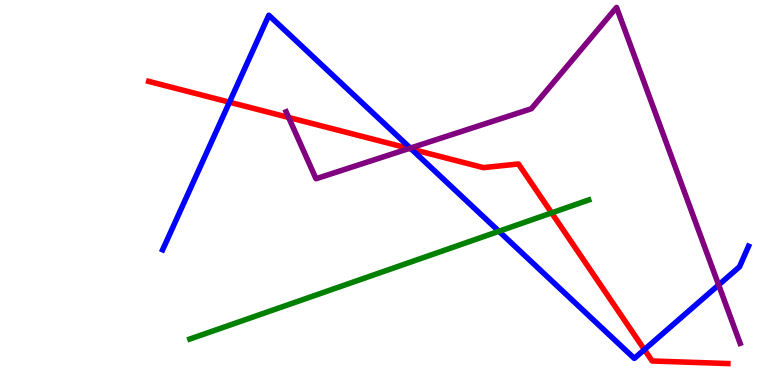[{'lines': ['blue', 'red'], 'intersections': [{'x': 2.96, 'y': 7.35}, {'x': 5.31, 'y': 6.13}, {'x': 8.31, 'y': 0.92}]}, {'lines': ['green', 'red'], 'intersections': [{'x': 7.12, 'y': 4.47}]}, {'lines': ['purple', 'red'], 'intersections': [{'x': 3.72, 'y': 6.95}, {'x': 5.28, 'y': 6.14}]}, {'lines': ['blue', 'green'], 'intersections': [{'x': 6.44, 'y': 3.99}]}, {'lines': ['blue', 'purple'], 'intersections': [{'x': 5.29, 'y': 6.15}, {'x': 9.27, 'y': 2.6}]}, {'lines': ['green', 'purple'], 'intersections': []}]